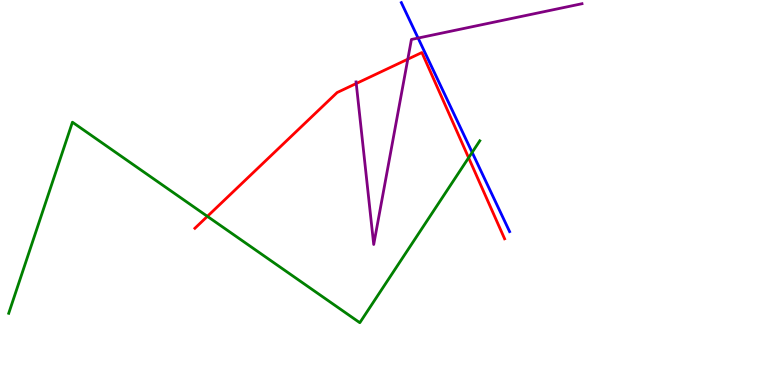[{'lines': ['blue', 'red'], 'intersections': []}, {'lines': ['green', 'red'], 'intersections': [{'x': 2.68, 'y': 4.38}, {'x': 6.05, 'y': 5.9}]}, {'lines': ['purple', 'red'], 'intersections': [{'x': 4.6, 'y': 7.83}, {'x': 5.26, 'y': 8.46}]}, {'lines': ['blue', 'green'], 'intersections': [{'x': 6.09, 'y': 6.04}]}, {'lines': ['blue', 'purple'], 'intersections': [{'x': 5.39, 'y': 9.01}]}, {'lines': ['green', 'purple'], 'intersections': []}]